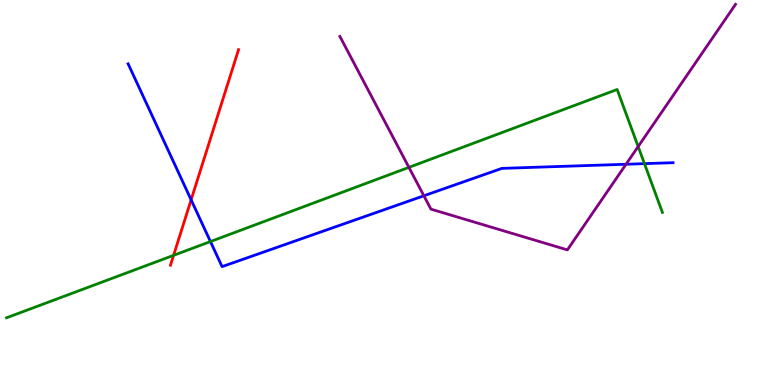[{'lines': ['blue', 'red'], 'intersections': [{'x': 2.47, 'y': 4.81}]}, {'lines': ['green', 'red'], 'intersections': [{'x': 2.24, 'y': 3.37}]}, {'lines': ['purple', 'red'], 'intersections': []}, {'lines': ['blue', 'green'], 'intersections': [{'x': 2.72, 'y': 3.73}, {'x': 8.32, 'y': 5.75}]}, {'lines': ['blue', 'purple'], 'intersections': [{'x': 5.47, 'y': 4.92}, {'x': 8.08, 'y': 5.73}]}, {'lines': ['green', 'purple'], 'intersections': [{'x': 5.28, 'y': 5.65}, {'x': 8.23, 'y': 6.19}]}]